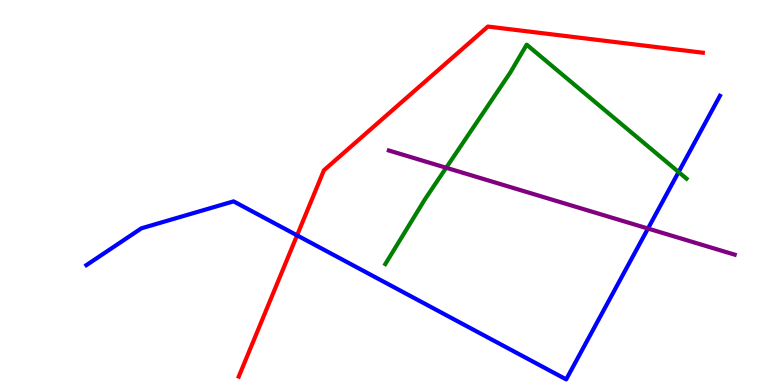[{'lines': ['blue', 'red'], 'intersections': [{'x': 3.83, 'y': 3.89}]}, {'lines': ['green', 'red'], 'intersections': []}, {'lines': ['purple', 'red'], 'intersections': []}, {'lines': ['blue', 'green'], 'intersections': [{'x': 8.76, 'y': 5.53}]}, {'lines': ['blue', 'purple'], 'intersections': [{'x': 8.36, 'y': 4.06}]}, {'lines': ['green', 'purple'], 'intersections': [{'x': 5.76, 'y': 5.64}]}]